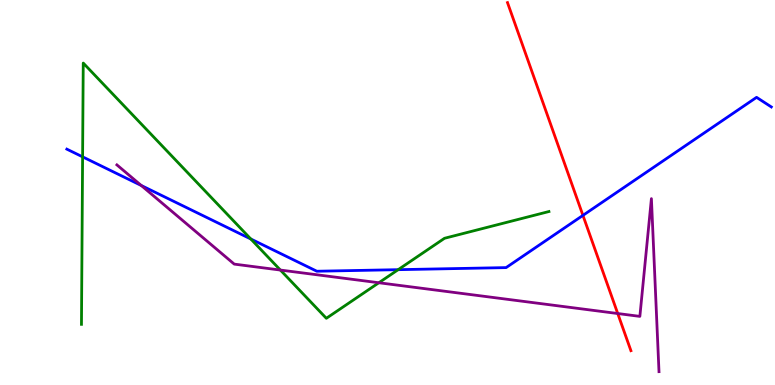[{'lines': ['blue', 'red'], 'intersections': [{'x': 7.52, 'y': 4.41}]}, {'lines': ['green', 'red'], 'intersections': []}, {'lines': ['purple', 'red'], 'intersections': [{'x': 7.97, 'y': 1.86}]}, {'lines': ['blue', 'green'], 'intersections': [{'x': 1.07, 'y': 5.93}, {'x': 3.24, 'y': 3.79}, {'x': 5.14, 'y': 3.0}]}, {'lines': ['blue', 'purple'], 'intersections': [{'x': 1.82, 'y': 5.18}]}, {'lines': ['green', 'purple'], 'intersections': [{'x': 3.62, 'y': 2.99}, {'x': 4.89, 'y': 2.66}]}]